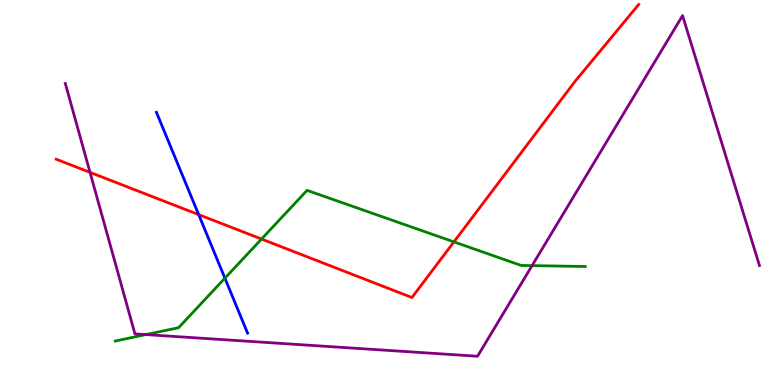[{'lines': ['blue', 'red'], 'intersections': [{'x': 2.56, 'y': 4.43}]}, {'lines': ['green', 'red'], 'intersections': [{'x': 3.37, 'y': 3.79}, {'x': 5.86, 'y': 3.72}]}, {'lines': ['purple', 'red'], 'intersections': [{'x': 1.16, 'y': 5.52}]}, {'lines': ['blue', 'green'], 'intersections': [{'x': 2.9, 'y': 2.77}]}, {'lines': ['blue', 'purple'], 'intersections': []}, {'lines': ['green', 'purple'], 'intersections': [{'x': 1.88, 'y': 1.31}, {'x': 6.87, 'y': 3.1}]}]